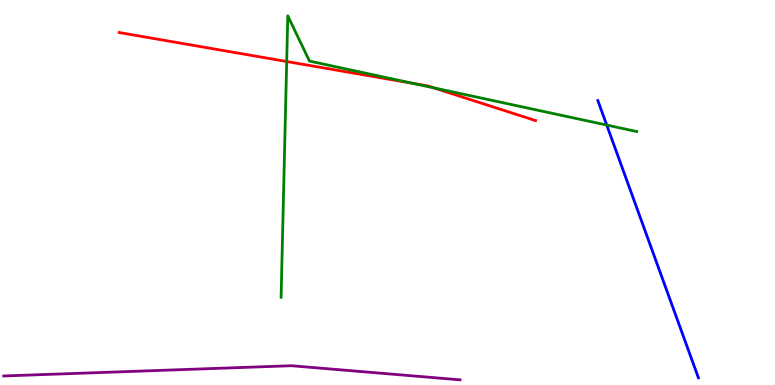[{'lines': ['blue', 'red'], 'intersections': []}, {'lines': ['green', 'red'], 'intersections': [{'x': 3.7, 'y': 8.4}, {'x': 5.33, 'y': 7.83}, {'x': 5.6, 'y': 7.72}]}, {'lines': ['purple', 'red'], 'intersections': []}, {'lines': ['blue', 'green'], 'intersections': [{'x': 7.83, 'y': 6.75}]}, {'lines': ['blue', 'purple'], 'intersections': []}, {'lines': ['green', 'purple'], 'intersections': []}]